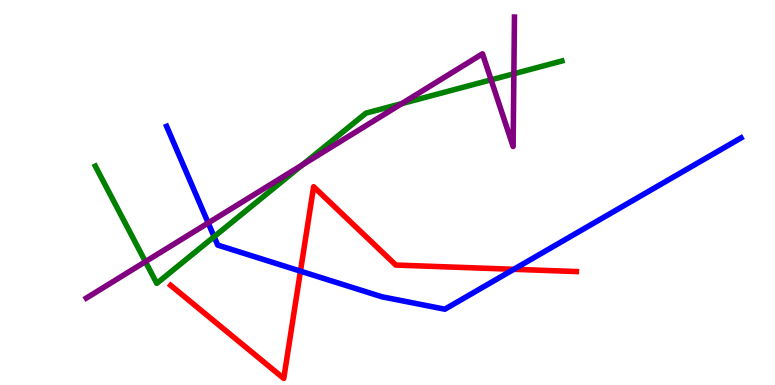[{'lines': ['blue', 'red'], 'intersections': [{'x': 3.88, 'y': 2.96}, {'x': 6.63, 'y': 3.01}]}, {'lines': ['green', 'red'], 'intersections': []}, {'lines': ['purple', 'red'], 'intersections': []}, {'lines': ['blue', 'green'], 'intersections': [{'x': 2.76, 'y': 3.85}]}, {'lines': ['blue', 'purple'], 'intersections': [{'x': 2.69, 'y': 4.21}]}, {'lines': ['green', 'purple'], 'intersections': [{'x': 1.88, 'y': 3.2}, {'x': 3.9, 'y': 5.72}, {'x': 5.18, 'y': 7.31}, {'x': 6.34, 'y': 7.93}, {'x': 6.63, 'y': 8.08}]}]